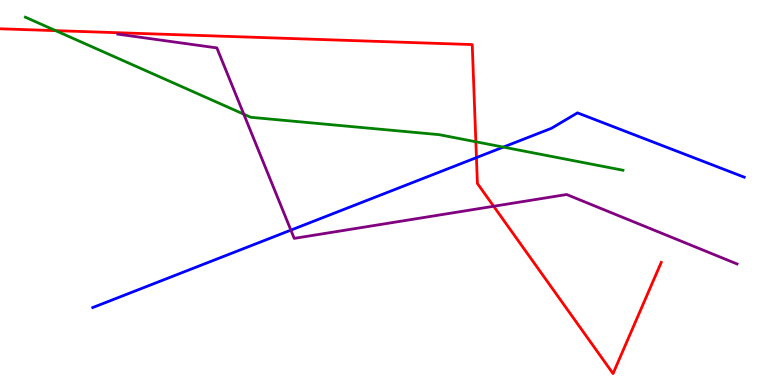[{'lines': ['blue', 'red'], 'intersections': [{'x': 6.15, 'y': 5.91}]}, {'lines': ['green', 'red'], 'intersections': [{'x': 0.718, 'y': 9.2}, {'x': 6.14, 'y': 6.32}]}, {'lines': ['purple', 'red'], 'intersections': [{'x': 6.37, 'y': 4.64}]}, {'lines': ['blue', 'green'], 'intersections': [{'x': 6.49, 'y': 6.18}]}, {'lines': ['blue', 'purple'], 'intersections': [{'x': 3.75, 'y': 4.02}]}, {'lines': ['green', 'purple'], 'intersections': [{'x': 3.15, 'y': 7.03}]}]